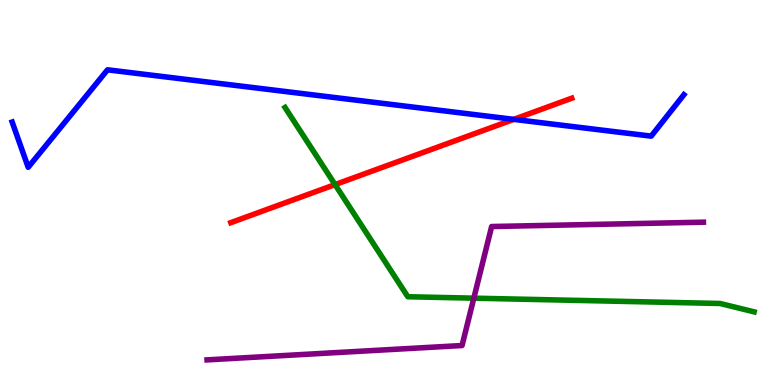[{'lines': ['blue', 'red'], 'intersections': [{'x': 6.63, 'y': 6.9}]}, {'lines': ['green', 'red'], 'intersections': [{'x': 4.32, 'y': 5.21}]}, {'lines': ['purple', 'red'], 'intersections': []}, {'lines': ['blue', 'green'], 'intersections': []}, {'lines': ['blue', 'purple'], 'intersections': []}, {'lines': ['green', 'purple'], 'intersections': [{'x': 6.11, 'y': 2.26}]}]